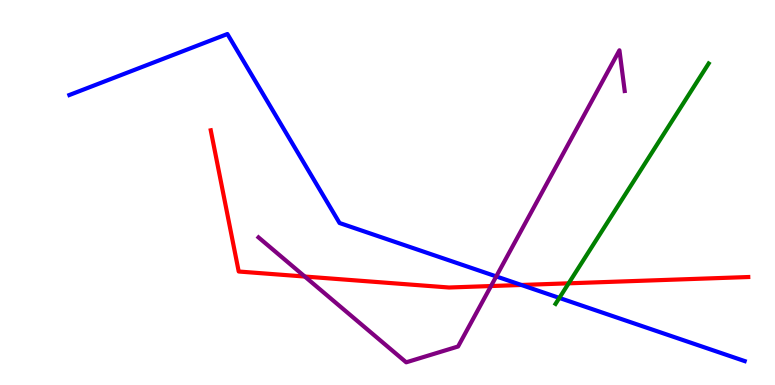[{'lines': ['blue', 'red'], 'intersections': [{'x': 6.73, 'y': 2.6}]}, {'lines': ['green', 'red'], 'intersections': [{'x': 7.34, 'y': 2.64}]}, {'lines': ['purple', 'red'], 'intersections': [{'x': 3.93, 'y': 2.82}, {'x': 6.34, 'y': 2.57}]}, {'lines': ['blue', 'green'], 'intersections': [{'x': 7.22, 'y': 2.26}]}, {'lines': ['blue', 'purple'], 'intersections': [{'x': 6.4, 'y': 2.82}]}, {'lines': ['green', 'purple'], 'intersections': []}]